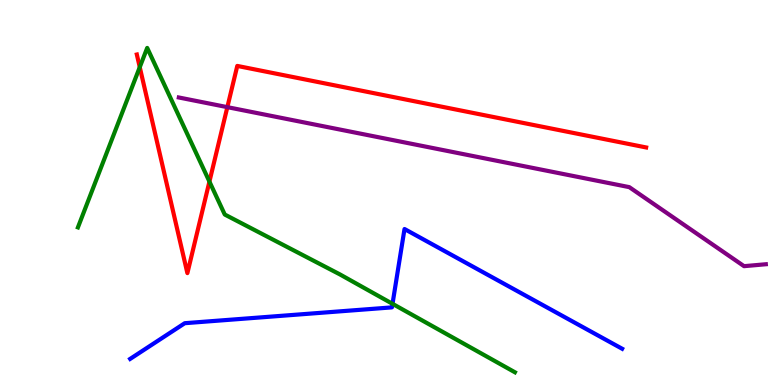[{'lines': ['blue', 'red'], 'intersections': []}, {'lines': ['green', 'red'], 'intersections': [{'x': 1.8, 'y': 8.26}, {'x': 2.7, 'y': 5.28}]}, {'lines': ['purple', 'red'], 'intersections': [{'x': 2.93, 'y': 7.22}]}, {'lines': ['blue', 'green'], 'intersections': [{'x': 5.06, 'y': 2.11}]}, {'lines': ['blue', 'purple'], 'intersections': []}, {'lines': ['green', 'purple'], 'intersections': []}]